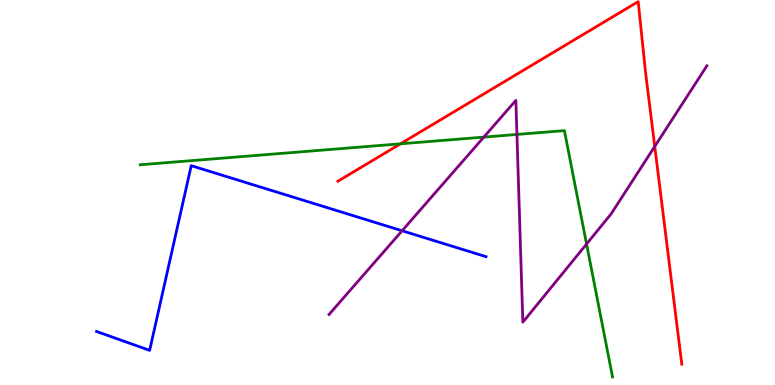[{'lines': ['blue', 'red'], 'intersections': []}, {'lines': ['green', 'red'], 'intersections': [{'x': 5.17, 'y': 6.26}]}, {'lines': ['purple', 'red'], 'intersections': [{'x': 8.45, 'y': 6.2}]}, {'lines': ['blue', 'green'], 'intersections': []}, {'lines': ['blue', 'purple'], 'intersections': [{'x': 5.19, 'y': 4.01}]}, {'lines': ['green', 'purple'], 'intersections': [{'x': 6.24, 'y': 6.44}, {'x': 6.67, 'y': 6.51}, {'x': 7.57, 'y': 3.66}]}]